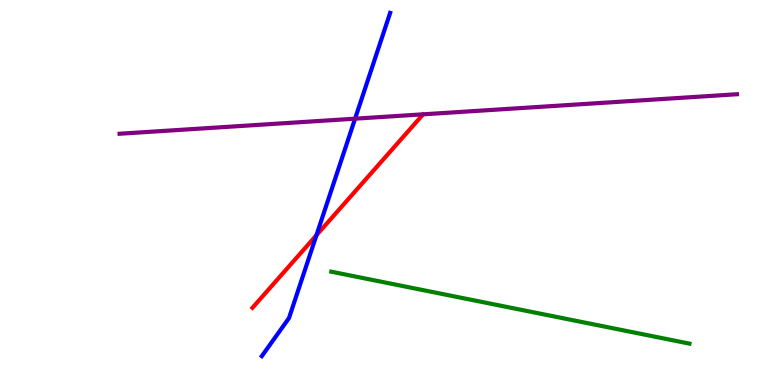[{'lines': ['blue', 'red'], 'intersections': [{'x': 4.08, 'y': 3.89}]}, {'lines': ['green', 'red'], 'intersections': []}, {'lines': ['purple', 'red'], 'intersections': []}, {'lines': ['blue', 'green'], 'intersections': []}, {'lines': ['blue', 'purple'], 'intersections': [{'x': 4.58, 'y': 6.92}]}, {'lines': ['green', 'purple'], 'intersections': []}]